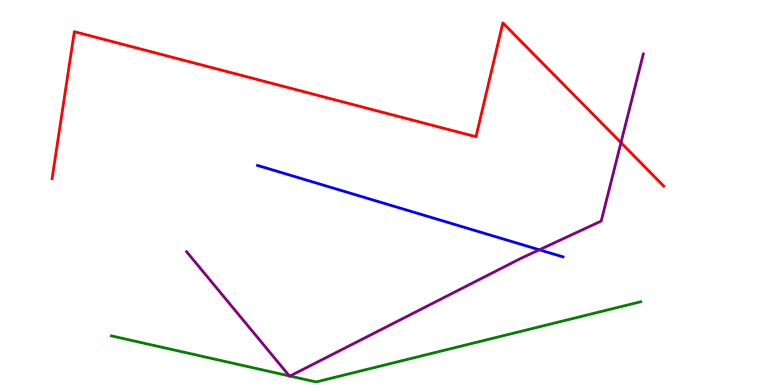[{'lines': ['blue', 'red'], 'intersections': []}, {'lines': ['green', 'red'], 'intersections': []}, {'lines': ['purple', 'red'], 'intersections': [{'x': 8.01, 'y': 6.29}]}, {'lines': ['blue', 'green'], 'intersections': []}, {'lines': ['blue', 'purple'], 'intersections': [{'x': 6.96, 'y': 3.51}]}, {'lines': ['green', 'purple'], 'intersections': [{'x': 3.73, 'y': 0.235}, {'x': 3.74, 'y': 0.232}]}]